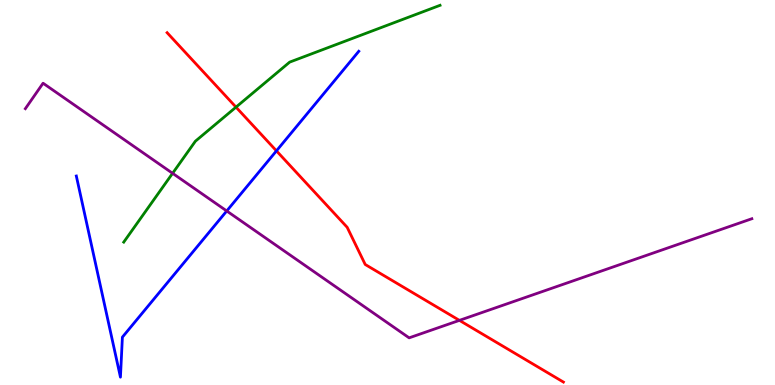[{'lines': ['blue', 'red'], 'intersections': [{'x': 3.57, 'y': 6.08}]}, {'lines': ['green', 'red'], 'intersections': [{'x': 3.05, 'y': 7.22}]}, {'lines': ['purple', 'red'], 'intersections': [{'x': 5.93, 'y': 1.68}]}, {'lines': ['blue', 'green'], 'intersections': []}, {'lines': ['blue', 'purple'], 'intersections': [{'x': 2.93, 'y': 4.52}]}, {'lines': ['green', 'purple'], 'intersections': [{'x': 2.23, 'y': 5.5}]}]